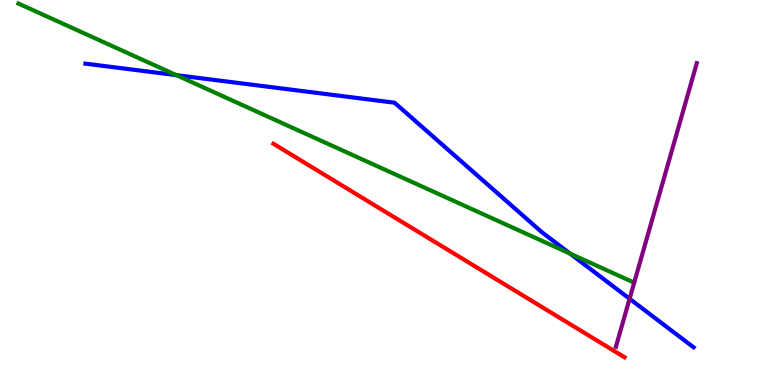[{'lines': ['blue', 'red'], 'intersections': []}, {'lines': ['green', 'red'], 'intersections': []}, {'lines': ['purple', 'red'], 'intersections': []}, {'lines': ['blue', 'green'], 'intersections': [{'x': 2.28, 'y': 8.05}, {'x': 7.36, 'y': 3.41}]}, {'lines': ['blue', 'purple'], 'intersections': [{'x': 8.12, 'y': 2.24}]}, {'lines': ['green', 'purple'], 'intersections': []}]